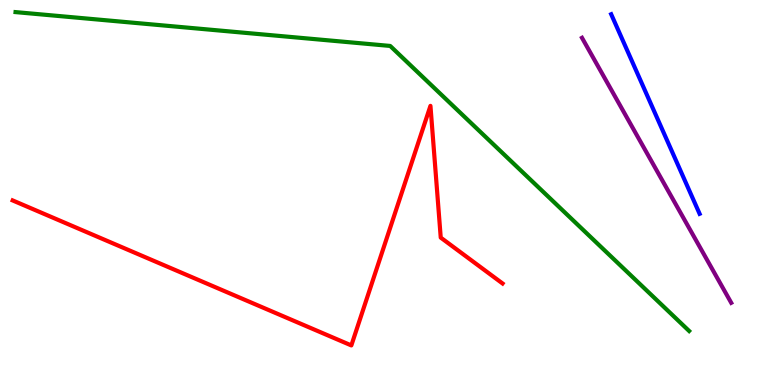[{'lines': ['blue', 'red'], 'intersections': []}, {'lines': ['green', 'red'], 'intersections': []}, {'lines': ['purple', 'red'], 'intersections': []}, {'lines': ['blue', 'green'], 'intersections': []}, {'lines': ['blue', 'purple'], 'intersections': []}, {'lines': ['green', 'purple'], 'intersections': []}]